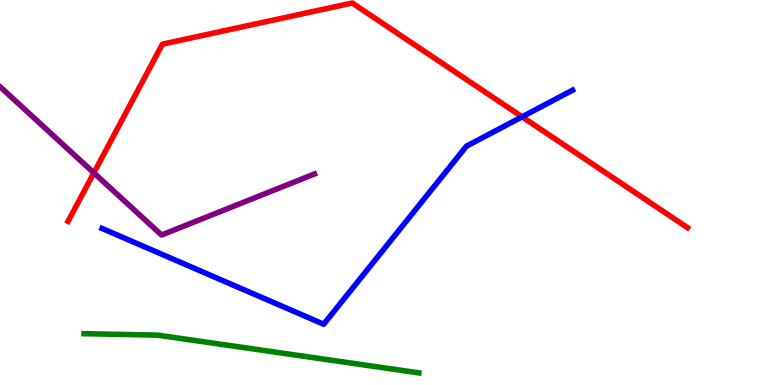[{'lines': ['blue', 'red'], 'intersections': [{'x': 6.74, 'y': 6.97}]}, {'lines': ['green', 'red'], 'intersections': []}, {'lines': ['purple', 'red'], 'intersections': [{'x': 1.21, 'y': 5.51}]}, {'lines': ['blue', 'green'], 'intersections': []}, {'lines': ['blue', 'purple'], 'intersections': []}, {'lines': ['green', 'purple'], 'intersections': []}]